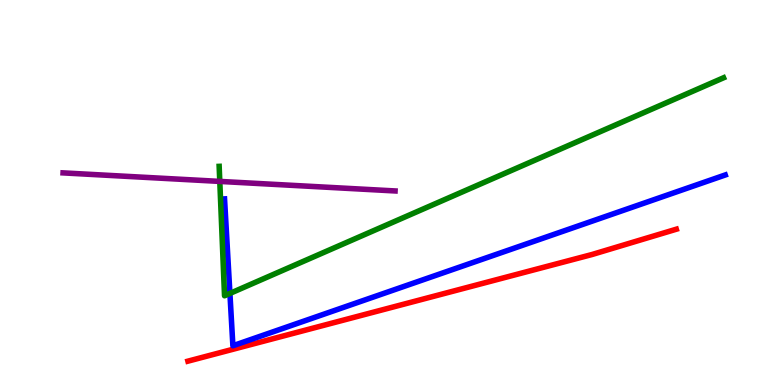[{'lines': ['blue', 'red'], 'intersections': []}, {'lines': ['green', 'red'], 'intersections': []}, {'lines': ['purple', 'red'], 'intersections': []}, {'lines': ['blue', 'green'], 'intersections': [{'x': 2.97, 'y': 2.38}]}, {'lines': ['blue', 'purple'], 'intersections': []}, {'lines': ['green', 'purple'], 'intersections': [{'x': 2.84, 'y': 5.29}]}]